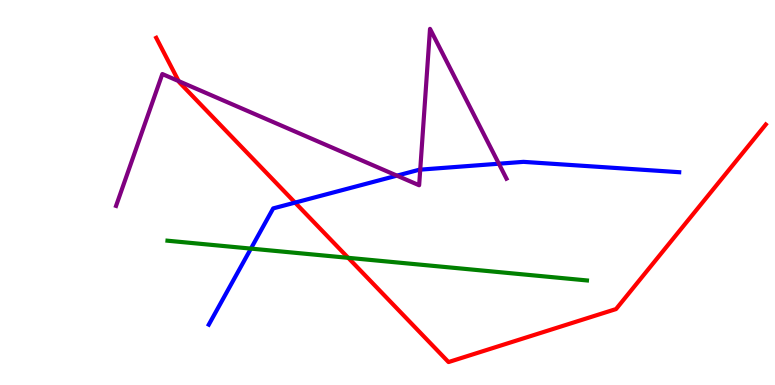[{'lines': ['blue', 'red'], 'intersections': [{'x': 3.81, 'y': 4.74}]}, {'lines': ['green', 'red'], 'intersections': [{'x': 4.49, 'y': 3.3}]}, {'lines': ['purple', 'red'], 'intersections': [{'x': 2.31, 'y': 7.89}]}, {'lines': ['blue', 'green'], 'intersections': [{'x': 3.24, 'y': 3.54}]}, {'lines': ['blue', 'purple'], 'intersections': [{'x': 5.12, 'y': 5.44}, {'x': 5.42, 'y': 5.59}, {'x': 6.44, 'y': 5.75}]}, {'lines': ['green', 'purple'], 'intersections': []}]